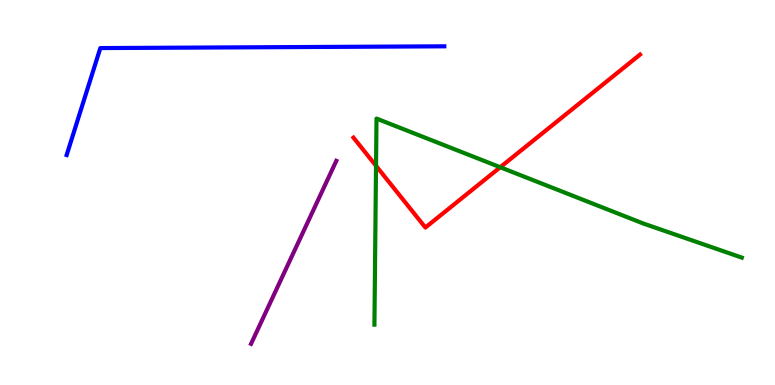[{'lines': ['blue', 'red'], 'intersections': []}, {'lines': ['green', 'red'], 'intersections': [{'x': 4.85, 'y': 5.69}, {'x': 6.45, 'y': 5.66}]}, {'lines': ['purple', 'red'], 'intersections': []}, {'lines': ['blue', 'green'], 'intersections': []}, {'lines': ['blue', 'purple'], 'intersections': []}, {'lines': ['green', 'purple'], 'intersections': []}]